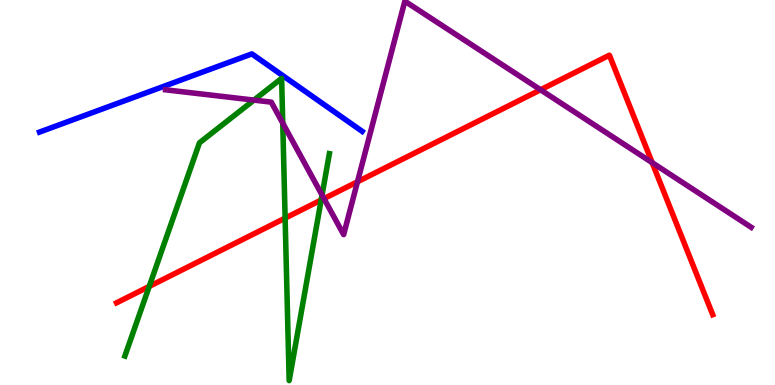[{'lines': ['blue', 'red'], 'intersections': []}, {'lines': ['green', 'red'], 'intersections': [{'x': 1.93, 'y': 2.56}, {'x': 3.68, 'y': 4.33}, {'x': 4.14, 'y': 4.8}]}, {'lines': ['purple', 'red'], 'intersections': [{'x': 4.18, 'y': 4.84}, {'x': 4.61, 'y': 5.28}, {'x': 6.97, 'y': 7.67}, {'x': 8.42, 'y': 5.78}]}, {'lines': ['blue', 'green'], 'intersections': []}, {'lines': ['blue', 'purple'], 'intersections': []}, {'lines': ['green', 'purple'], 'intersections': [{'x': 3.28, 'y': 7.4}, {'x': 3.65, 'y': 6.8}, {'x': 4.16, 'y': 4.93}]}]